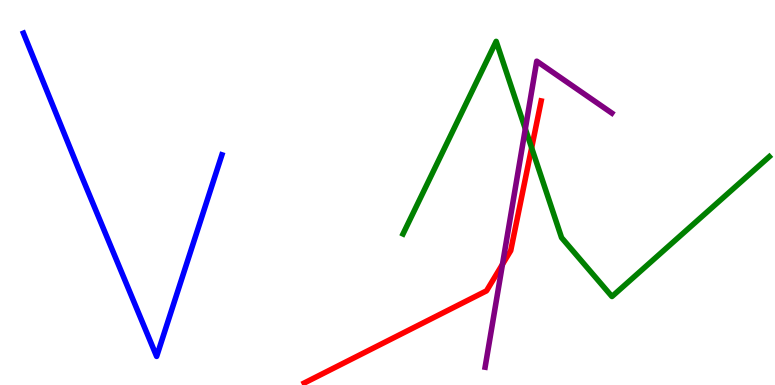[{'lines': ['blue', 'red'], 'intersections': []}, {'lines': ['green', 'red'], 'intersections': [{'x': 6.86, 'y': 6.16}]}, {'lines': ['purple', 'red'], 'intersections': [{'x': 6.48, 'y': 3.13}]}, {'lines': ['blue', 'green'], 'intersections': []}, {'lines': ['blue', 'purple'], 'intersections': []}, {'lines': ['green', 'purple'], 'intersections': [{'x': 6.78, 'y': 6.65}]}]